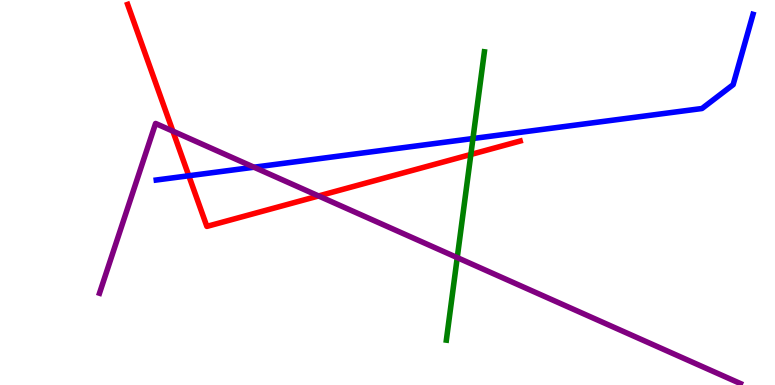[{'lines': ['blue', 'red'], 'intersections': [{'x': 2.44, 'y': 5.43}]}, {'lines': ['green', 'red'], 'intersections': [{'x': 6.08, 'y': 5.99}]}, {'lines': ['purple', 'red'], 'intersections': [{'x': 2.23, 'y': 6.59}, {'x': 4.11, 'y': 4.91}]}, {'lines': ['blue', 'green'], 'intersections': [{'x': 6.1, 'y': 6.4}]}, {'lines': ['blue', 'purple'], 'intersections': [{'x': 3.28, 'y': 5.66}]}, {'lines': ['green', 'purple'], 'intersections': [{'x': 5.9, 'y': 3.31}]}]